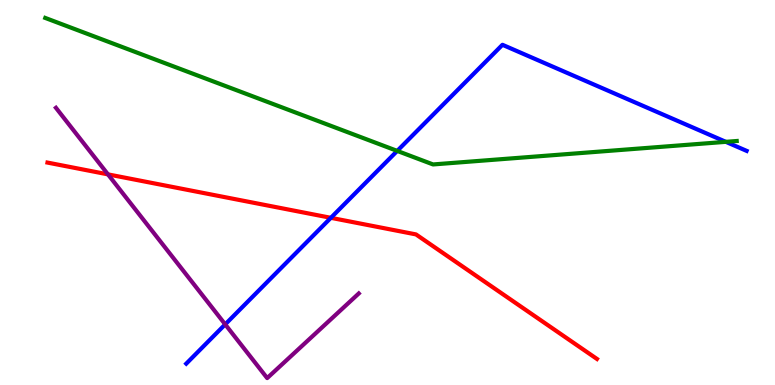[{'lines': ['blue', 'red'], 'intersections': [{'x': 4.27, 'y': 4.34}]}, {'lines': ['green', 'red'], 'intersections': []}, {'lines': ['purple', 'red'], 'intersections': [{'x': 1.39, 'y': 5.47}]}, {'lines': ['blue', 'green'], 'intersections': [{'x': 5.13, 'y': 6.08}, {'x': 9.37, 'y': 6.32}]}, {'lines': ['blue', 'purple'], 'intersections': [{'x': 2.91, 'y': 1.57}]}, {'lines': ['green', 'purple'], 'intersections': []}]